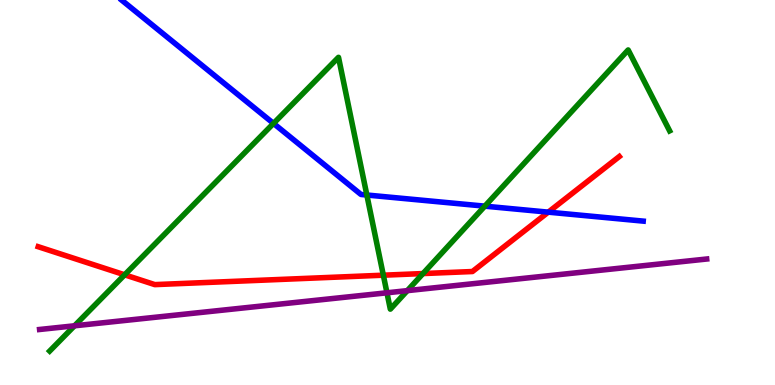[{'lines': ['blue', 'red'], 'intersections': [{'x': 7.07, 'y': 4.49}]}, {'lines': ['green', 'red'], 'intersections': [{'x': 1.61, 'y': 2.86}, {'x': 4.95, 'y': 2.85}, {'x': 5.46, 'y': 2.89}]}, {'lines': ['purple', 'red'], 'intersections': []}, {'lines': ['blue', 'green'], 'intersections': [{'x': 3.53, 'y': 6.79}, {'x': 4.73, 'y': 4.93}, {'x': 6.26, 'y': 4.65}]}, {'lines': ['blue', 'purple'], 'intersections': []}, {'lines': ['green', 'purple'], 'intersections': [{'x': 0.961, 'y': 1.54}, {'x': 4.99, 'y': 2.4}, {'x': 5.26, 'y': 2.45}]}]